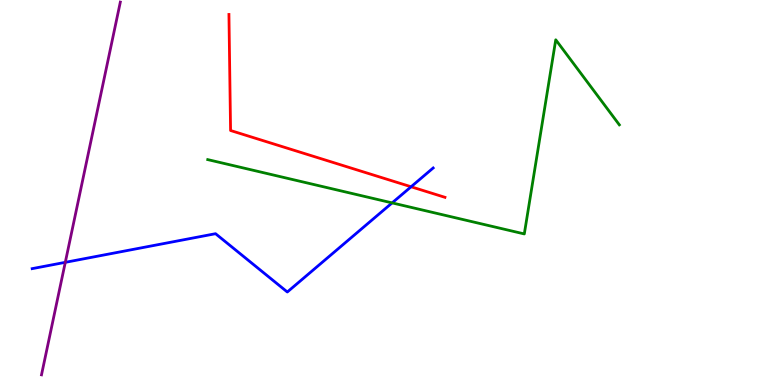[{'lines': ['blue', 'red'], 'intersections': [{'x': 5.3, 'y': 5.15}]}, {'lines': ['green', 'red'], 'intersections': []}, {'lines': ['purple', 'red'], 'intersections': []}, {'lines': ['blue', 'green'], 'intersections': [{'x': 5.06, 'y': 4.73}]}, {'lines': ['blue', 'purple'], 'intersections': [{'x': 0.842, 'y': 3.19}]}, {'lines': ['green', 'purple'], 'intersections': []}]